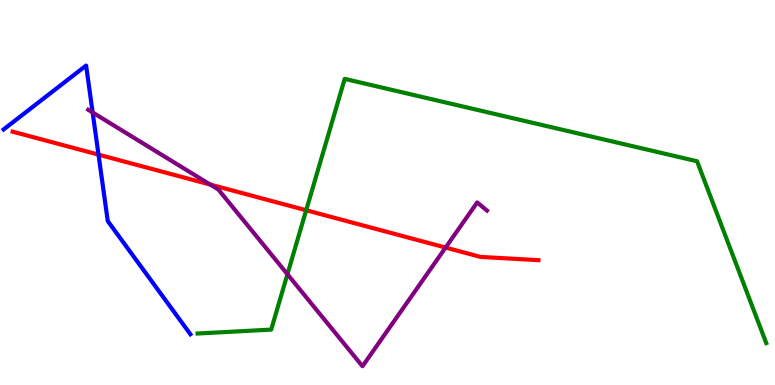[{'lines': ['blue', 'red'], 'intersections': [{'x': 1.27, 'y': 5.98}]}, {'lines': ['green', 'red'], 'intersections': [{'x': 3.95, 'y': 4.54}]}, {'lines': ['purple', 'red'], 'intersections': [{'x': 2.71, 'y': 5.21}, {'x': 5.75, 'y': 3.57}]}, {'lines': ['blue', 'green'], 'intersections': []}, {'lines': ['blue', 'purple'], 'intersections': [{'x': 1.2, 'y': 7.08}]}, {'lines': ['green', 'purple'], 'intersections': [{'x': 3.71, 'y': 2.88}]}]